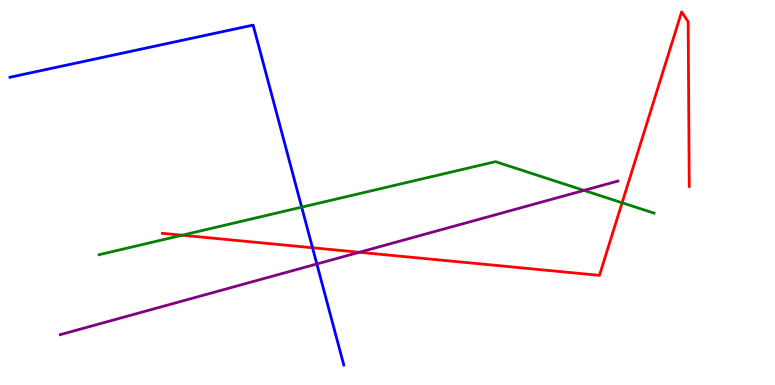[{'lines': ['blue', 'red'], 'intersections': [{'x': 4.03, 'y': 3.56}]}, {'lines': ['green', 'red'], 'intersections': [{'x': 2.35, 'y': 3.89}, {'x': 8.03, 'y': 4.73}]}, {'lines': ['purple', 'red'], 'intersections': [{'x': 4.64, 'y': 3.45}]}, {'lines': ['blue', 'green'], 'intersections': [{'x': 3.89, 'y': 4.62}]}, {'lines': ['blue', 'purple'], 'intersections': [{'x': 4.09, 'y': 3.14}]}, {'lines': ['green', 'purple'], 'intersections': [{'x': 7.54, 'y': 5.05}]}]